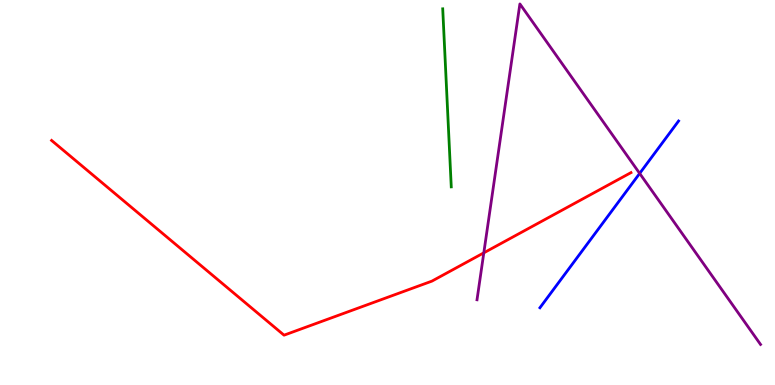[{'lines': ['blue', 'red'], 'intersections': []}, {'lines': ['green', 'red'], 'intersections': []}, {'lines': ['purple', 'red'], 'intersections': [{'x': 6.24, 'y': 3.43}]}, {'lines': ['blue', 'green'], 'intersections': []}, {'lines': ['blue', 'purple'], 'intersections': [{'x': 8.25, 'y': 5.5}]}, {'lines': ['green', 'purple'], 'intersections': []}]